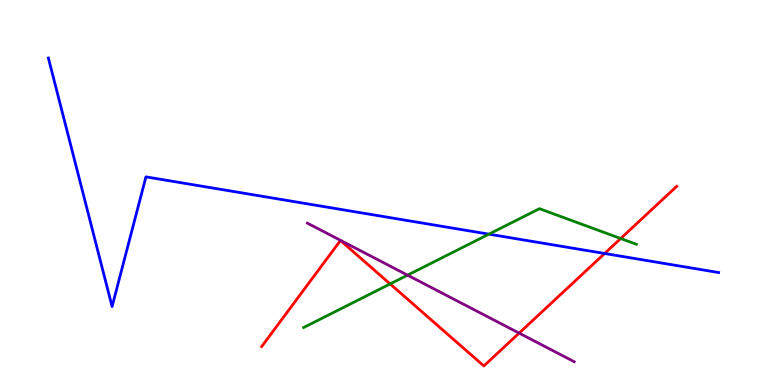[{'lines': ['blue', 'red'], 'intersections': [{'x': 7.8, 'y': 3.42}]}, {'lines': ['green', 'red'], 'intersections': [{'x': 5.03, 'y': 2.62}, {'x': 8.01, 'y': 3.8}]}, {'lines': ['purple', 'red'], 'intersections': [{'x': 6.7, 'y': 1.35}]}, {'lines': ['blue', 'green'], 'intersections': [{'x': 6.31, 'y': 3.92}]}, {'lines': ['blue', 'purple'], 'intersections': []}, {'lines': ['green', 'purple'], 'intersections': [{'x': 5.26, 'y': 2.85}]}]